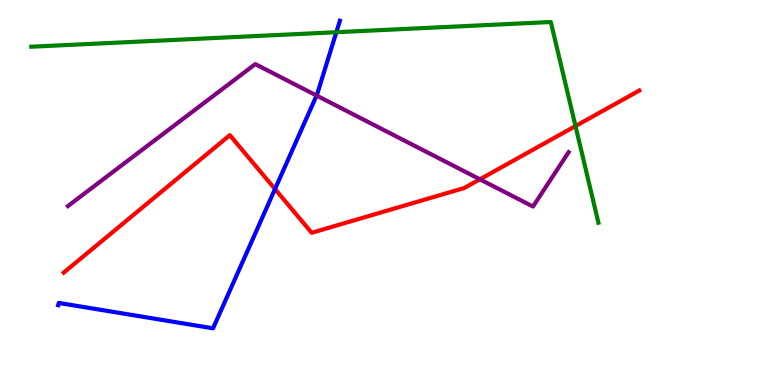[{'lines': ['blue', 'red'], 'intersections': [{'x': 3.55, 'y': 5.09}]}, {'lines': ['green', 'red'], 'intersections': [{'x': 7.43, 'y': 6.73}]}, {'lines': ['purple', 'red'], 'intersections': [{'x': 6.19, 'y': 5.34}]}, {'lines': ['blue', 'green'], 'intersections': [{'x': 4.34, 'y': 9.16}]}, {'lines': ['blue', 'purple'], 'intersections': [{'x': 4.09, 'y': 7.52}]}, {'lines': ['green', 'purple'], 'intersections': []}]